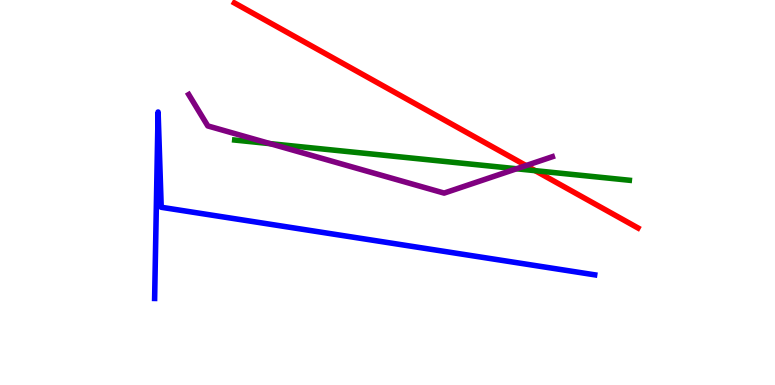[{'lines': ['blue', 'red'], 'intersections': []}, {'lines': ['green', 'red'], 'intersections': [{'x': 6.91, 'y': 5.57}]}, {'lines': ['purple', 'red'], 'intersections': [{'x': 6.79, 'y': 5.7}]}, {'lines': ['blue', 'green'], 'intersections': []}, {'lines': ['blue', 'purple'], 'intersections': []}, {'lines': ['green', 'purple'], 'intersections': [{'x': 3.49, 'y': 6.27}, {'x': 6.66, 'y': 5.62}]}]